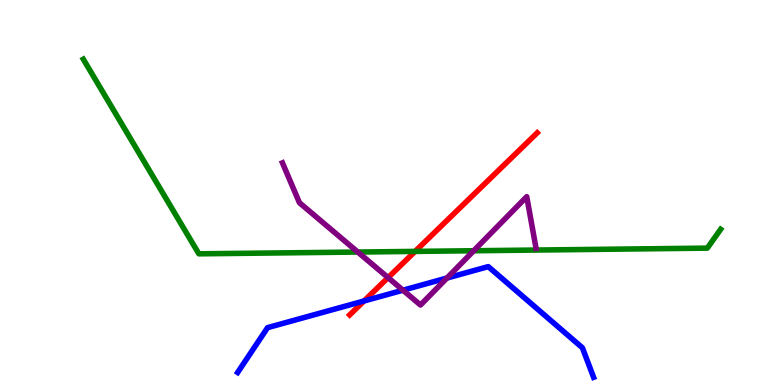[{'lines': ['blue', 'red'], 'intersections': [{'x': 4.7, 'y': 2.18}]}, {'lines': ['green', 'red'], 'intersections': [{'x': 5.36, 'y': 3.47}]}, {'lines': ['purple', 'red'], 'intersections': [{'x': 5.01, 'y': 2.79}]}, {'lines': ['blue', 'green'], 'intersections': []}, {'lines': ['blue', 'purple'], 'intersections': [{'x': 5.2, 'y': 2.46}, {'x': 5.77, 'y': 2.78}]}, {'lines': ['green', 'purple'], 'intersections': [{'x': 4.62, 'y': 3.45}, {'x': 6.11, 'y': 3.49}]}]